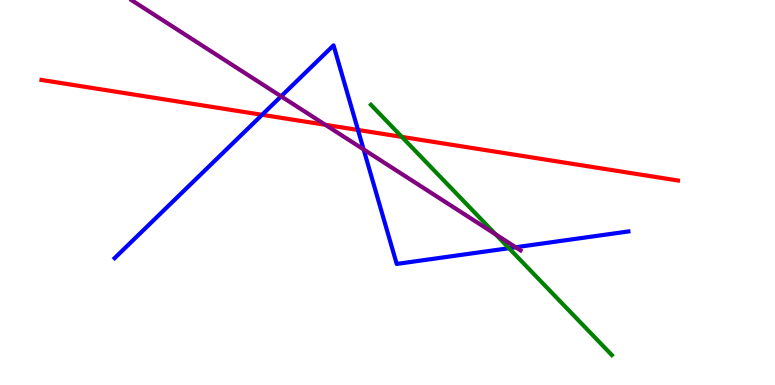[{'lines': ['blue', 'red'], 'intersections': [{'x': 3.38, 'y': 7.02}, {'x': 4.62, 'y': 6.62}]}, {'lines': ['green', 'red'], 'intersections': [{'x': 5.18, 'y': 6.44}]}, {'lines': ['purple', 'red'], 'intersections': [{'x': 4.2, 'y': 6.76}]}, {'lines': ['blue', 'green'], 'intersections': [{'x': 6.57, 'y': 3.55}]}, {'lines': ['blue', 'purple'], 'intersections': [{'x': 3.63, 'y': 7.5}, {'x': 4.69, 'y': 6.12}, {'x': 6.65, 'y': 3.58}]}, {'lines': ['green', 'purple'], 'intersections': [{'x': 6.4, 'y': 3.91}]}]